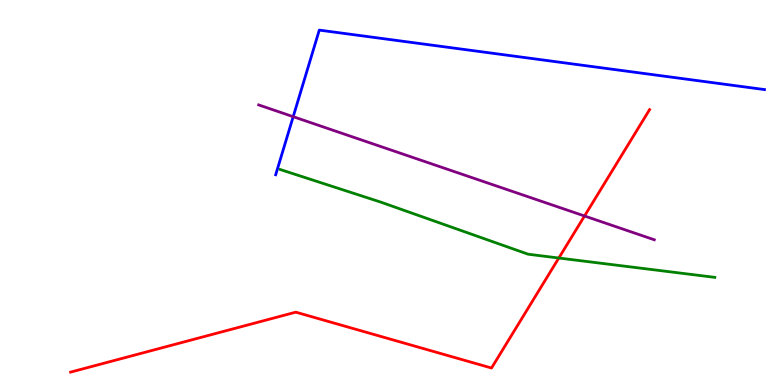[{'lines': ['blue', 'red'], 'intersections': []}, {'lines': ['green', 'red'], 'intersections': [{'x': 7.21, 'y': 3.3}]}, {'lines': ['purple', 'red'], 'intersections': [{'x': 7.54, 'y': 4.39}]}, {'lines': ['blue', 'green'], 'intersections': []}, {'lines': ['blue', 'purple'], 'intersections': [{'x': 3.78, 'y': 6.97}]}, {'lines': ['green', 'purple'], 'intersections': []}]